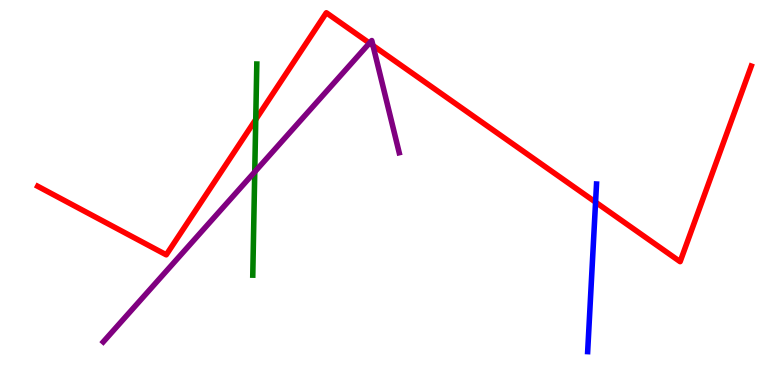[{'lines': ['blue', 'red'], 'intersections': [{'x': 7.68, 'y': 4.75}]}, {'lines': ['green', 'red'], 'intersections': [{'x': 3.3, 'y': 6.9}]}, {'lines': ['purple', 'red'], 'intersections': [{'x': 4.77, 'y': 8.88}, {'x': 4.81, 'y': 8.82}]}, {'lines': ['blue', 'green'], 'intersections': []}, {'lines': ['blue', 'purple'], 'intersections': []}, {'lines': ['green', 'purple'], 'intersections': [{'x': 3.29, 'y': 5.54}]}]